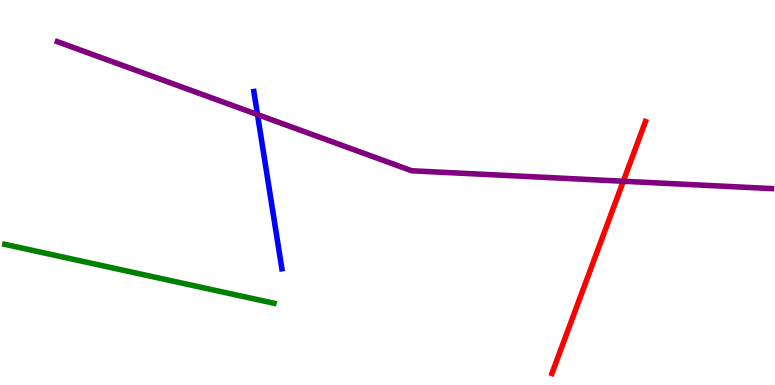[{'lines': ['blue', 'red'], 'intersections': []}, {'lines': ['green', 'red'], 'intersections': []}, {'lines': ['purple', 'red'], 'intersections': [{'x': 8.04, 'y': 5.29}]}, {'lines': ['blue', 'green'], 'intersections': []}, {'lines': ['blue', 'purple'], 'intersections': [{'x': 3.32, 'y': 7.02}]}, {'lines': ['green', 'purple'], 'intersections': []}]